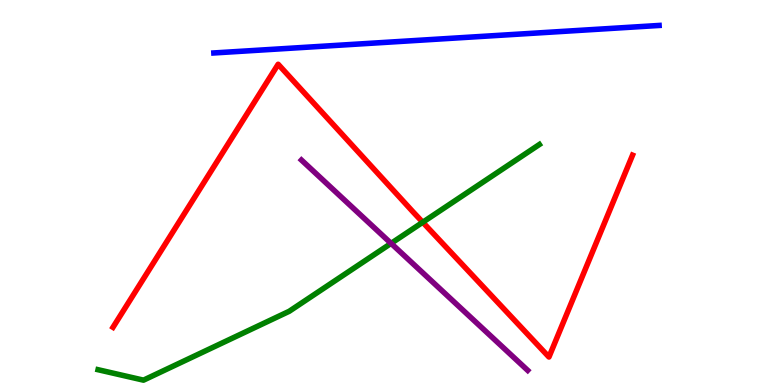[{'lines': ['blue', 'red'], 'intersections': []}, {'lines': ['green', 'red'], 'intersections': [{'x': 5.45, 'y': 4.23}]}, {'lines': ['purple', 'red'], 'intersections': []}, {'lines': ['blue', 'green'], 'intersections': []}, {'lines': ['blue', 'purple'], 'intersections': []}, {'lines': ['green', 'purple'], 'intersections': [{'x': 5.05, 'y': 3.68}]}]